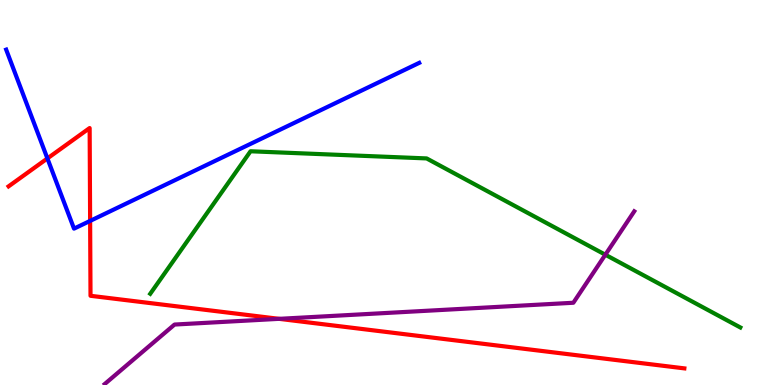[{'lines': ['blue', 'red'], 'intersections': [{'x': 0.612, 'y': 5.89}, {'x': 1.16, 'y': 4.26}]}, {'lines': ['green', 'red'], 'intersections': []}, {'lines': ['purple', 'red'], 'intersections': [{'x': 3.6, 'y': 1.72}]}, {'lines': ['blue', 'green'], 'intersections': []}, {'lines': ['blue', 'purple'], 'intersections': []}, {'lines': ['green', 'purple'], 'intersections': [{'x': 7.81, 'y': 3.38}]}]